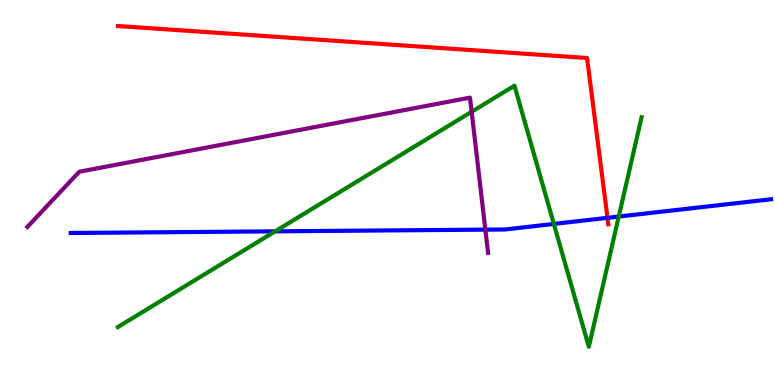[{'lines': ['blue', 'red'], 'intersections': [{'x': 7.84, 'y': 4.34}]}, {'lines': ['green', 'red'], 'intersections': []}, {'lines': ['purple', 'red'], 'intersections': []}, {'lines': ['blue', 'green'], 'intersections': [{'x': 3.55, 'y': 3.99}, {'x': 7.15, 'y': 4.18}, {'x': 7.98, 'y': 4.38}]}, {'lines': ['blue', 'purple'], 'intersections': [{'x': 6.26, 'y': 4.04}]}, {'lines': ['green', 'purple'], 'intersections': [{'x': 6.09, 'y': 7.1}]}]